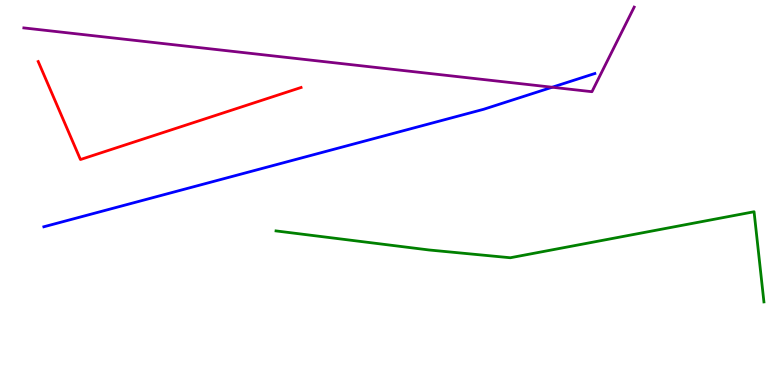[{'lines': ['blue', 'red'], 'intersections': []}, {'lines': ['green', 'red'], 'intersections': []}, {'lines': ['purple', 'red'], 'intersections': []}, {'lines': ['blue', 'green'], 'intersections': []}, {'lines': ['blue', 'purple'], 'intersections': [{'x': 7.12, 'y': 7.73}]}, {'lines': ['green', 'purple'], 'intersections': []}]